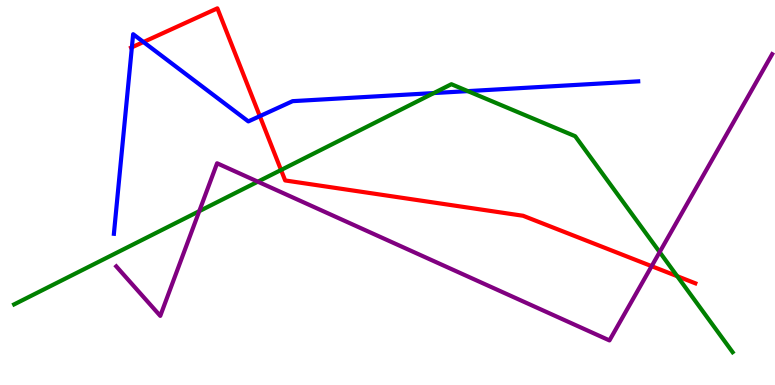[{'lines': ['blue', 'red'], 'intersections': [{'x': 1.7, 'y': 8.77}, {'x': 1.85, 'y': 8.91}, {'x': 3.35, 'y': 6.98}]}, {'lines': ['green', 'red'], 'intersections': [{'x': 3.63, 'y': 5.58}, {'x': 8.74, 'y': 2.83}]}, {'lines': ['purple', 'red'], 'intersections': [{'x': 8.41, 'y': 3.09}]}, {'lines': ['blue', 'green'], 'intersections': [{'x': 5.6, 'y': 7.58}, {'x': 6.04, 'y': 7.63}]}, {'lines': ['blue', 'purple'], 'intersections': []}, {'lines': ['green', 'purple'], 'intersections': [{'x': 2.57, 'y': 4.52}, {'x': 3.33, 'y': 5.28}, {'x': 8.51, 'y': 3.45}]}]